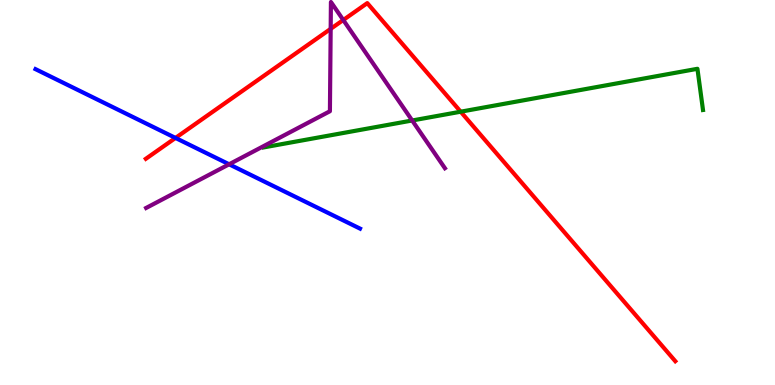[{'lines': ['blue', 'red'], 'intersections': [{'x': 2.26, 'y': 6.42}]}, {'lines': ['green', 'red'], 'intersections': [{'x': 5.94, 'y': 7.1}]}, {'lines': ['purple', 'red'], 'intersections': [{'x': 4.27, 'y': 9.25}, {'x': 4.43, 'y': 9.48}]}, {'lines': ['blue', 'green'], 'intersections': []}, {'lines': ['blue', 'purple'], 'intersections': [{'x': 2.96, 'y': 5.73}]}, {'lines': ['green', 'purple'], 'intersections': [{'x': 5.32, 'y': 6.87}]}]